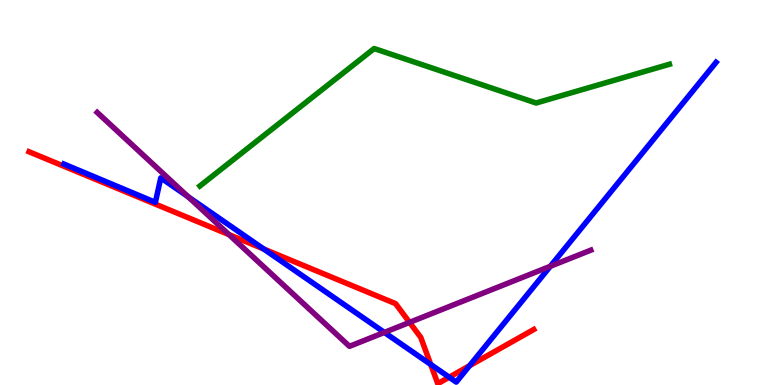[{'lines': ['blue', 'red'], 'intersections': [{'x': 3.4, 'y': 3.53}, {'x': 5.56, 'y': 0.534}, {'x': 5.8, 'y': 0.202}, {'x': 6.06, 'y': 0.5}]}, {'lines': ['green', 'red'], 'intersections': []}, {'lines': ['purple', 'red'], 'intersections': [{'x': 2.95, 'y': 3.91}, {'x': 5.28, 'y': 1.63}]}, {'lines': ['blue', 'green'], 'intersections': []}, {'lines': ['blue', 'purple'], 'intersections': [{'x': 2.43, 'y': 4.89}, {'x': 4.96, 'y': 1.37}, {'x': 7.1, 'y': 3.08}]}, {'lines': ['green', 'purple'], 'intersections': []}]